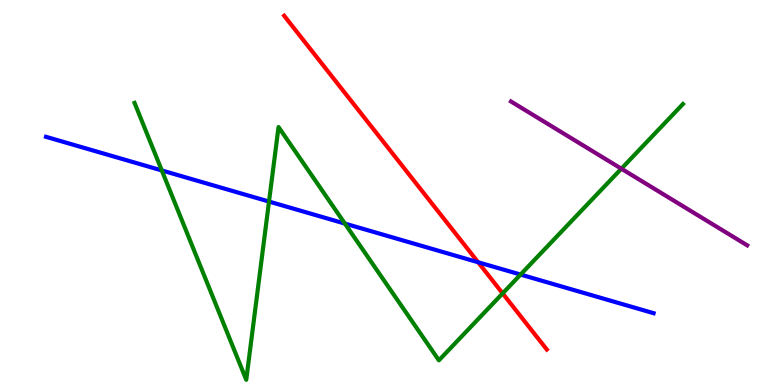[{'lines': ['blue', 'red'], 'intersections': [{'x': 6.17, 'y': 3.19}]}, {'lines': ['green', 'red'], 'intersections': [{'x': 6.49, 'y': 2.38}]}, {'lines': ['purple', 'red'], 'intersections': []}, {'lines': ['blue', 'green'], 'intersections': [{'x': 2.09, 'y': 5.57}, {'x': 3.47, 'y': 4.76}, {'x': 4.45, 'y': 4.19}, {'x': 6.72, 'y': 2.87}]}, {'lines': ['blue', 'purple'], 'intersections': []}, {'lines': ['green', 'purple'], 'intersections': [{'x': 8.02, 'y': 5.62}]}]